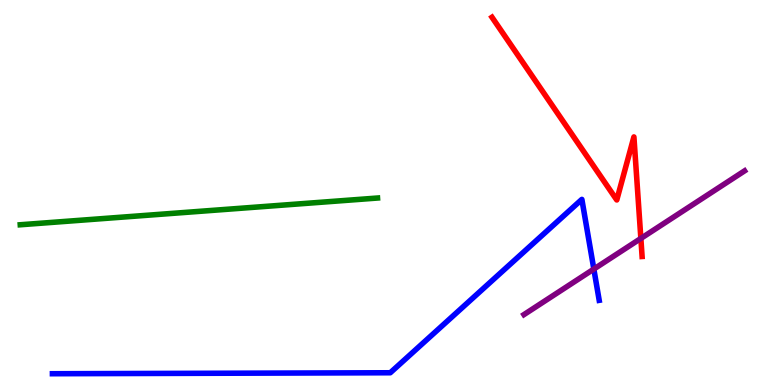[{'lines': ['blue', 'red'], 'intersections': []}, {'lines': ['green', 'red'], 'intersections': []}, {'lines': ['purple', 'red'], 'intersections': [{'x': 8.27, 'y': 3.81}]}, {'lines': ['blue', 'green'], 'intersections': []}, {'lines': ['blue', 'purple'], 'intersections': [{'x': 7.66, 'y': 3.01}]}, {'lines': ['green', 'purple'], 'intersections': []}]